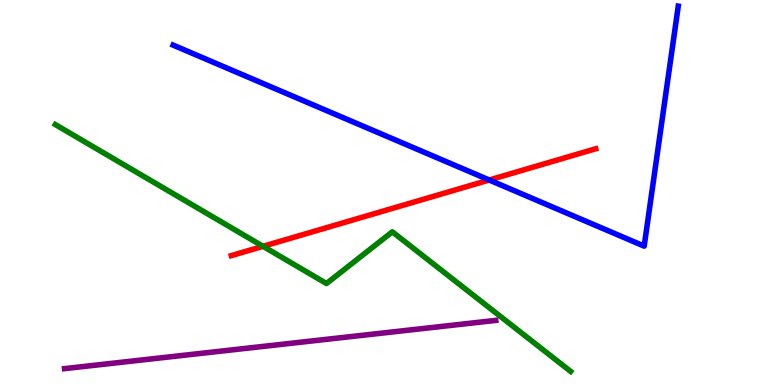[{'lines': ['blue', 'red'], 'intersections': [{'x': 6.31, 'y': 5.32}]}, {'lines': ['green', 'red'], 'intersections': [{'x': 3.39, 'y': 3.6}]}, {'lines': ['purple', 'red'], 'intersections': []}, {'lines': ['blue', 'green'], 'intersections': []}, {'lines': ['blue', 'purple'], 'intersections': []}, {'lines': ['green', 'purple'], 'intersections': []}]